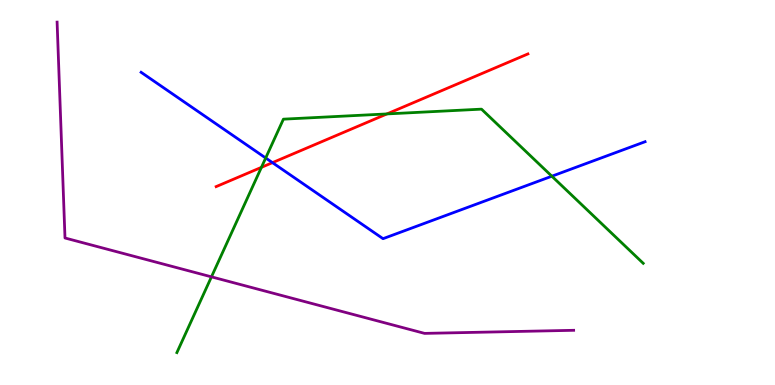[{'lines': ['blue', 'red'], 'intersections': [{'x': 3.52, 'y': 5.78}]}, {'lines': ['green', 'red'], 'intersections': [{'x': 3.37, 'y': 5.65}, {'x': 4.99, 'y': 7.04}]}, {'lines': ['purple', 'red'], 'intersections': []}, {'lines': ['blue', 'green'], 'intersections': [{'x': 3.43, 'y': 5.9}, {'x': 7.12, 'y': 5.42}]}, {'lines': ['blue', 'purple'], 'intersections': []}, {'lines': ['green', 'purple'], 'intersections': [{'x': 2.73, 'y': 2.81}]}]